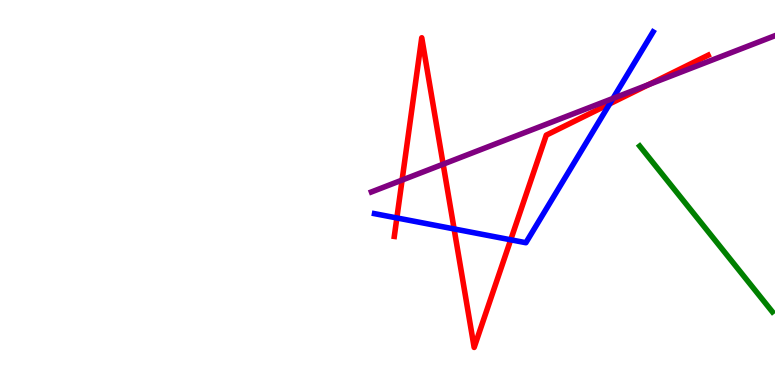[{'lines': ['blue', 'red'], 'intersections': [{'x': 5.12, 'y': 4.34}, {'x': 5.86, 'y': 4.05}, {'x': 6.59, 'y': 3.77}, {'x': 7.87, 'y': 7.3}]}, {'lines': ['green', 'red'], 'intersections': []}, {'lines': ['purple', 'red'], 'intersections': [{'x': 5.19, 'y': 5.32}, {'x': 5.72, 'y': 5.74}, {'x': 8.37, 'y': 7.8}]}, {'lines': ['blue', 'green'], 'intersections': []}, {'lines': ['blue', 'purple'], 'intersections': [{'x': 7.91, 'y': 7.44}]}, {'lines': ['green', 'purple'], 'intersections': []}]